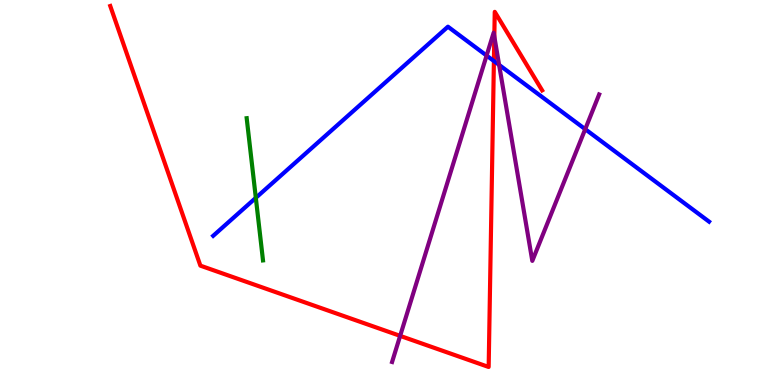[{'lines': ['blue', 'red'], 'intersections': [{'x': 6.37, 'y': 8.42}]}, {'lines': ['green', 'red'], 'intersections': []}, {'lines': ['purple', 'red'], 'intersections': [{'x': 5.16, 'y': 1.28}, {'x': 6.38, 'y': 9.05}]}, {'lines': ['blue', 'green'], 'intersections': [{'x': 3.3, 'y': 4.86}]}, {'lines': ['blue', 'purple'], 'intersections': [{'x': 6.28, 'y': 8.56}, {'x': 6.44, 'y': 8.31}, {'x': 7.55, 'y': 6.64}]}, {'lines': ['green', 'purple'], 'intersections': []}]